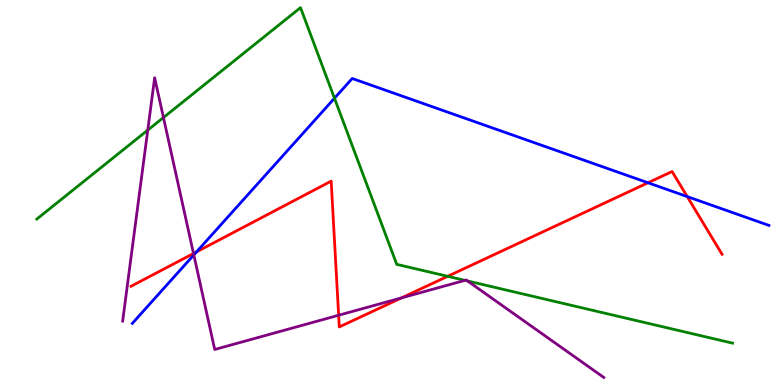[{'lines': ['blue', 'red'], 'intersections': [{'x': 2.54, 'y': 3.46}, {'x': 8.36, 'y': 5.25}, {'x': 8.87, 'y': 4.89}]}, {'lines': ['green', 'red'], 'intersections': [{'x': 5.78, 'y': 2.82}]}, {'lines': ['purple', 'red'], 'intersections': [{'x': 2.5, 'y': 3.42}, {'x': 4.37, 'y': 1.81}, {'x': 5.18, 'y': 2.26}]}, {'lines': ['blue', 'green'], 'intersections': [{'x': 4.32, 'y': 7.45}]}, {'lines': ['blue', 'purple'], 'intersections': [{'x': 2.5, 'y': 3.38}]}, {'lines': ['green', 'purple'], 'intersections': [{'x': 1.91, 'y': 6.62}, {'x': 2.11, 'y': 6.95}, {'x': 6.0, 'y': 2.72}, {'x': 6.03, 'y': 2.7}]}]